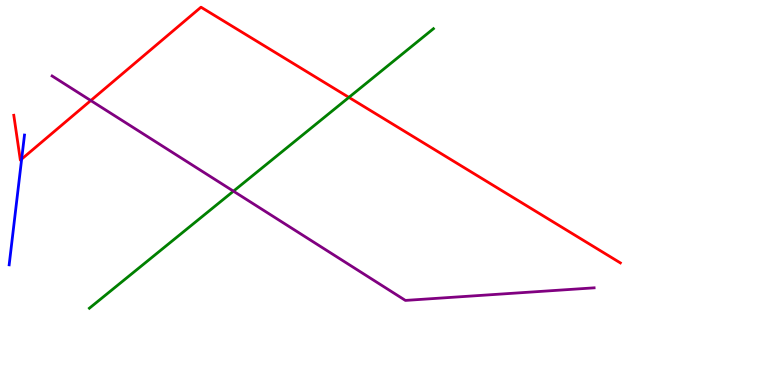[{'lines': ['blue', 'red'], 'intersections': [{'x': 0.279, 'y': 5.87}]}, {'lines': ['green', 'red'], 'intersections': [{'x': 4.5, 'y': 7.47}]}, {'lines': ['purple', 'red'], 'intersections': [{'x': 1.17, 'y': 7.39}]}, {'lines': ['blue', 'green'], 'intersections': []}, {'lines': ['blue', 'purple'], 'intersections': []}, {'lines': ['green', 'purple'], 'intersections': [{'x': 3.01, 'y': 5.03}]}]